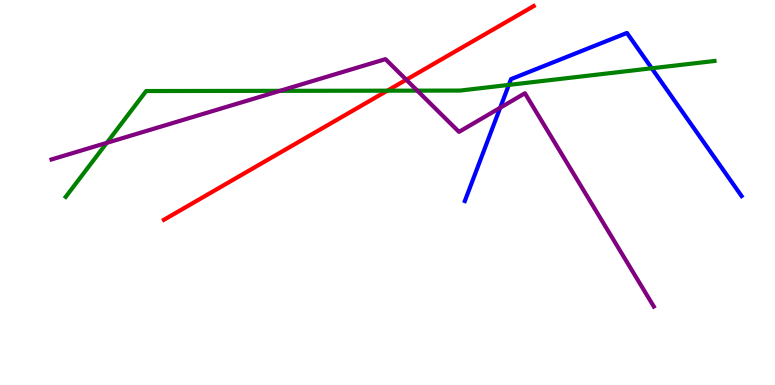[{'lines': ['blue', 'red'], 'intersections': []}, {'lines': ['green', 'red'], 'intersections': [{'x': 5.0, 'y': 7.64}]}, {'lines': ['purple', 'red'], 'intersections': [{'x': 5.24, 'y': 7.93}]}, {'lines': ['blue', 'green'], 'intersections': [{'x': 6.57, 'y': 7.79}, {'x': 8.41, 'y': 8.23}]}, {'lines': ['blue', 'purple'], 'intersections': [{'x': 6.45, 'y': 7.2}]}, {'lines': ['green', 'purple'], 'intersections': [{'x': 1.38, 'y': 6.29}, {'x': 3.61, 'y': 7.64}, {'x': 5.38, 'y': 7.65}]}]